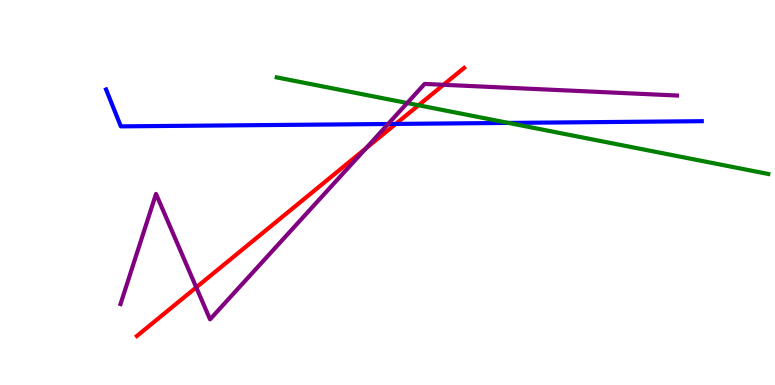[{'lines': ['blue', 'red'], 'intersections': [{'x': 5.11, 'y': 6.78}]}, {'lines': ['green', 'red'], 'intersections': [{'x': 5.4, 'y': 7.27}]}, {'lines': ['purple', 'red'], 'intersections': [{'x': 2.53, 'y': 2.54}, {'x': 4.72, 'y': 6.14}, {'x': 5.72, 'y': 7.8}]}, {'lines': ['blue', 'green'], 'intersections': [{'x': 6.56, 'y': 6.81}]}, {'lines': ['blue', 'purple'], 'intersections': [{'x': 5.01, 'y': 6.78}]}, {'lines': ['green', 'purple'], 'intersections': [{'x': 5.25, 'y': 7.32}]}]